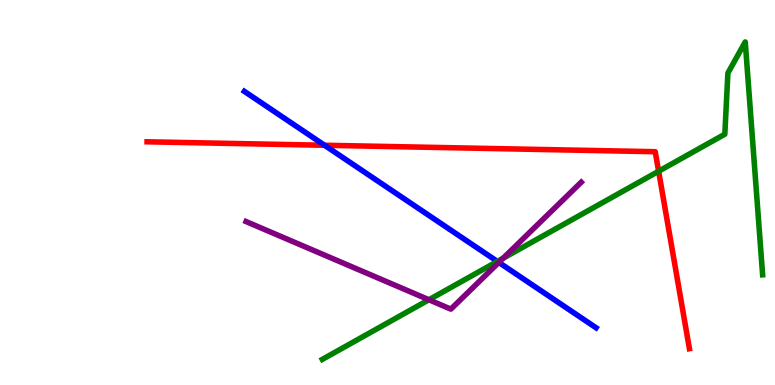[{'lines': ['blue', 'red'], 'intersections': [{'x': 4.19, 'y': 6.23}]}, {'lines': ['green', 'red'], 'intersections': [{'x': 8.5, 'y': 5.55}]}, {'lines': ['purple', 'red'], 'intersections': []}, {'lines': ['blue', 'green'], 'intersections': [{'x': 6.42, 'y': 3.21}]}, {'lines': ['blue', 'purple'], 'intersections': [{'x': 6.44, 'y': 3.18}]}, {'lines': ['green', 'purple'], 'intersections': [{'x': 5.53, 'y': 2.21}, {'x': 6.49, 'y': 3.29}]}]